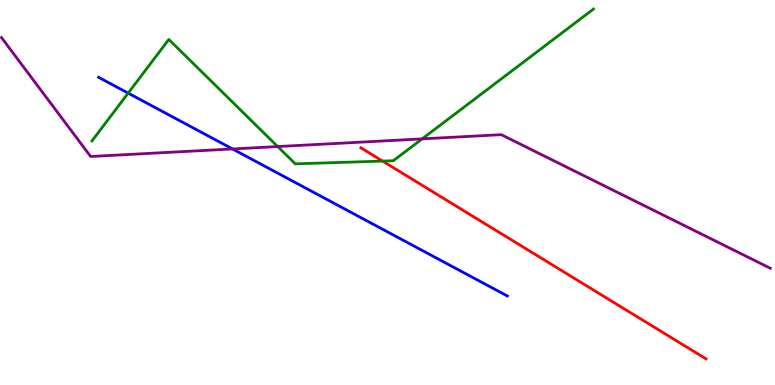[{'lines': ['blue', 'red'], 'intersections': []}, {'lines': ['green', 'red'], 'intersections': [{'x': 4.94, 'y': 5.82}]}, {'lines': ['purple', 'red'], 'intersections': []}, {'lines': ['blue', 'green'], 'intersections': [{'x': 1.65, 'y': 7.58}]}, {'lines': ['blue', 'purple'], 'intersections': [{'x': 3.0, 'y': 6.13}]}, {'lines': ['green', 'purple'], 'intersections': [{'x': 3.58, 'y': 6.19}, {'x': 5.45, 'y': 6.39}]}]